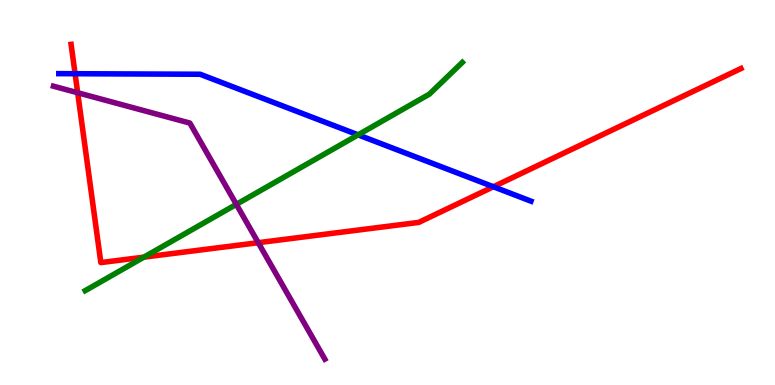[{'lines': ['blue', 'red'], 'intersections': [{'x': 0.969, 'y': 8.09}, {'x': 6.37, 'y': 5.15}]}, {'lines': ['green', 'red'], 'intersections': [{'x': 1.86, 'y': 3.32}]}, {'lines': ['purple', 'red'], 'intersections': [{'x': 1.0, 'y': 7.59}, {'x': 3.33, 'y': 3.7}]}, {'lines': ['blue', 'green'], 'intersections': [{'x': 4.62, 'y': 6.5}]}, {'lines': ['blue', 'purple'], 'intersections': []}, {'lines': ['green', 'purple'], 'intersections': [{'x': 3.05, 'y': 4.69}]}]